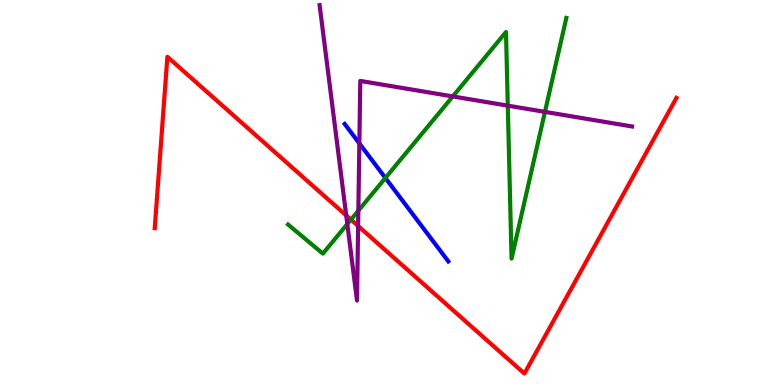[{'lines': ['blue', 'red'], 'intersections': []}, {'lines': ['green', 'red'], 'intersections': [{'x': 4.53, 'y': 4.3}]}, {'lines': ['purple', 'red'], 'intersections': [{'x': 4.47, 'y': 4.4}, {'x': 4.62, 'y': 4.13}]}, {'lines': ['blue', 'green'], 'intersections': [{'x': 4.97, 'y': 5.38}]}, {'lines': ['blue', 'purple'], 'intersections': [{'x': 4.64, 'y': 6.27}]}, {'lines': ['green', 'purple'], 'intersections': [{'x': 4.48, 'y': 4.18}, {'x': 4.62, 'y': 4.53}, {'x': 5.84, 'y': 7.5}, {'x': 6.55, 'y': 7.26}, {'x': 7.03, 'y': 7.09}]}]